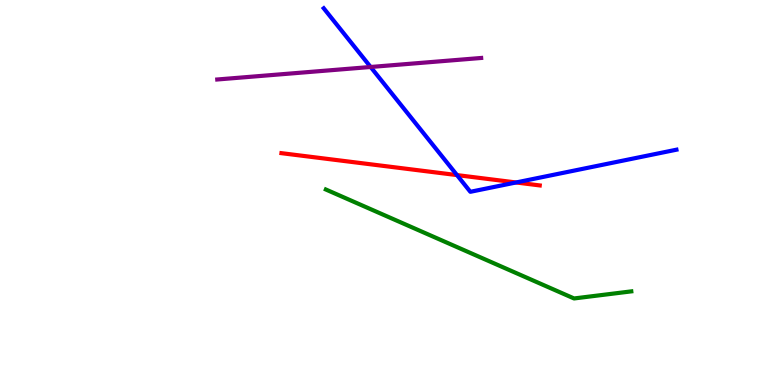[{'lines': ['blue', 'red'], 'intersections': [{'x': 5.9, 'y': 5.45}, {'x': 6.66, 'y': 5.26}]}, {'lines': ['green', 'red'], 'intersections': []}, {'lines': ['purple', 'red'], 'intersections': []}, {'lines': ['blue', 'green'], 'intersections': []}, {'lines': ['blue', 'purple'], 'intersections': [{'x': 4.78, 'y': 8.26}]}, {'lines': ['green', 'purple'], 'intersections': []}]